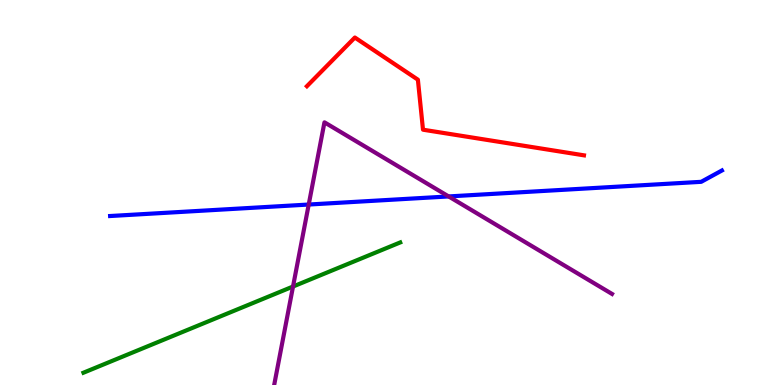[{'lines': ['blue', 'red'], 'intersections': []}, {'lines': ['green', 'red'], 'intersections': []}, {'lines': ['purple', 'red'], 'intersections': []}, {'lines': ['blue', 'green'], 'intersections': []}, {'lines': ['blue', 'purple'], 'intersections': [{'x': 3.98, 'y': 4.69}, {'x': 5.79, 'y': 4.9}]}, {'lines': ['green', 'purple'], 'intersections': [{'x': 3.78, 'y': 2.56}]}]